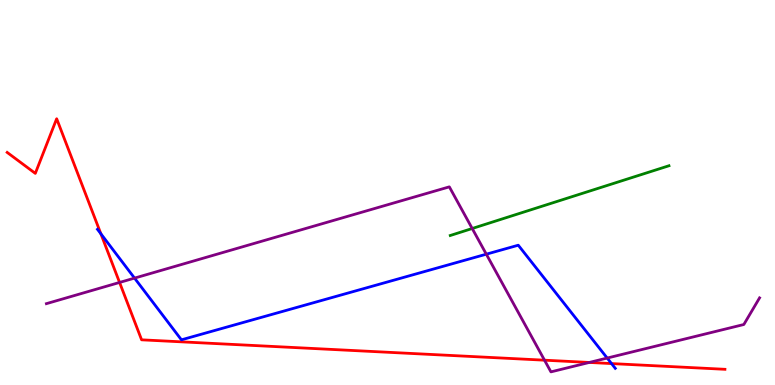[{'lines': ['blue', 'red'], 'intersections': [{'x': 1.3, 'y': 3.93}, {'x': 7.89, 'y': 0.557}]}, {'lines': ['green', 'red'], 'intersections': []}, {'lines': ['purple', 'red'], 'intersections': [{'x': 1.54, 'y': 2.66}, {'x': 7.03, 'y': 0.645}, {'x': 7.6, 'y': 0.586}]}, {'lines': ['blue', 'green'], 'intersections': []}, {'lines': ['blue', 'purple'], 'intersections': [{'x': 1.74, 'y': 2.78}, {'x': 6.28, 'y': 3.4}, {'x': 7.83, 'y': 0.7}]}, {'lines': ['green', 'purple'], 'intersections': [{'x': 6.09, 'y': 4.06}]}]